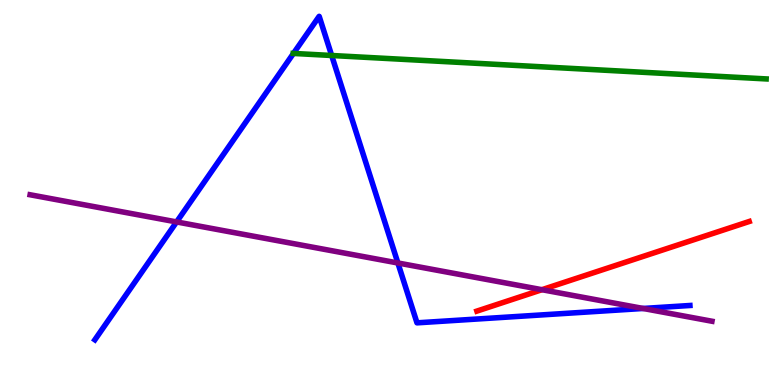[{'lines': ['blue', 'red'], 'intersections': []}, {'lines': ['green', 'red'], 'intersections': []}, {'lines': ['purple', 'red'], 'intersections': [{'x': 6.99, 'y': 2.48}]}, {'lines': ['blue', 'green'], 'intersections': [{'x': 3.79, 'y': 8.61}, {'x': 4.28, 'y': 8.56}]}, {'lines': ['blue', 'purple'], 'intersections': [{'x': 2.28, 'y': 4.24}, {'x': 5.13, 'y': 3.17}, {'x': 8.3, 'y': 1.99}]}, {'lines': ['green', 'purple'], 'intersections': []}]